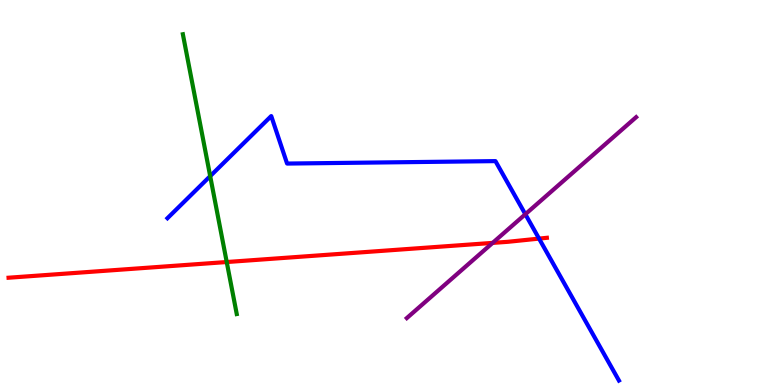[{'lines': ['blue', 'red'], 'intersections': [{'x': 6.96, 'y': 3.8}]}, {'lines': ['green', 'red'], 'intersections': [{'x': 2.93, 'y': 3.19}]}, {'lines': ['purple', 'red'], 'intersections': [{'x': 6.36, 'y': 3.69}]}, {'lines': ['blue', 'green'], 'intersections': [{'x': 2.71, 'y': 5.42}]}, {'lines': ['blue', 'purple'], 'intersections': [{'x': 6.78, 'y': 4.44}]}, {'lines': ['green', 'purple'], 'intersections': []}]